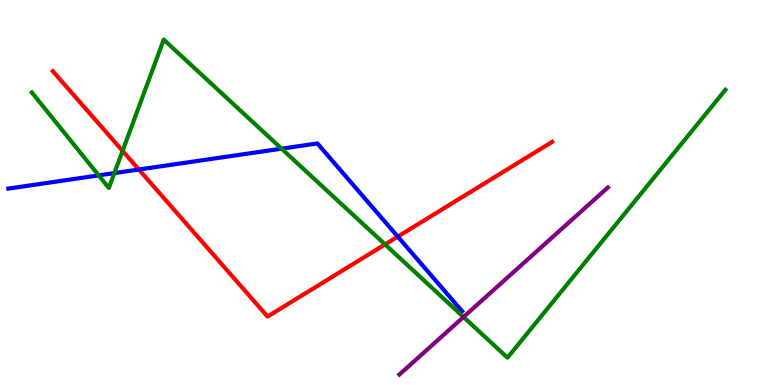[{'lines': ['blue', 'red'], 'intersections': [{'x': 1.79, 'y': 5.6}, {'x': 5.13, 'y': 3.85}]}, {'lines': ['green', 'red'], 'intersections': [{'x': 1.58, 'y': 6.08}, {'x': 4.97, 'y': 3.65}]}, {'lines': ['purple', 'red'], 'intersections': []}, {'lines': ['blue', 'green'], 'intersections': [{'x': 1.27, 'y': 5.44}, {'x': 1.48, 'y': 5.5}, {'x': 3.63, 'y': 6.14}]}, {'lines': ['blue', 'purple'], 'intersections': []}, {'lines': ['green', 'purple'], 'intersections': [{'x': 5.98, 'y': 1.77}]}]